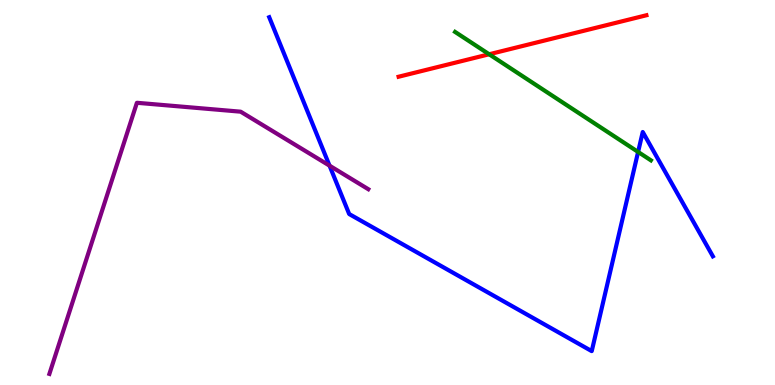[{'lines': ['blue', 'red'], 'intersections': []}, {'lines': ['green', 'red'], 'intersections': [{'x': 6.31, 'y': 8.59}]}, {'lines': ['purple', 'red'], 'intersections': []}, {'lines': ['blue', 'green'], 'intersections': [{'x': 8.23, 'y': 6.05}]}, {'lines': ['blue', 'purple'], 'intersections': [{'x': 4.25, 'y': 5.7}]}, {'lines': ['green', 'purple'], 'intersections': []}]